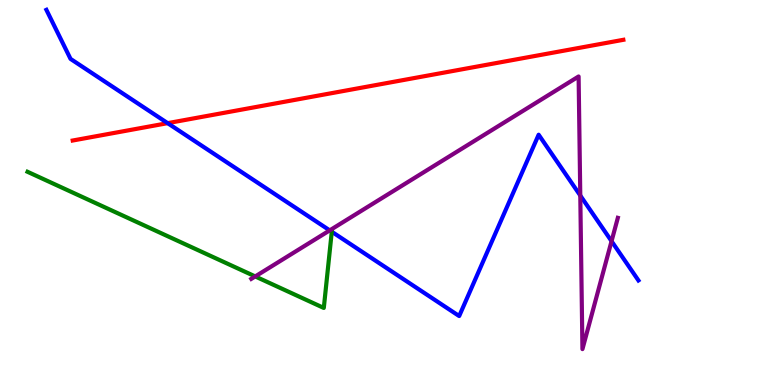[{'lines': ['blue', 'red'], 'intersections': [{'x': 2.16, 'y': 6.8}]}, {'lines': ['green', 'red'], 'intersections': []}, {'lines': ['purple', 'red'], 'intersections': []}, {'lines': ['blue', 'green'], 'intersections': [{'x': 4.28, 'y': 3.98}]}, {'lines': ['blue', 'purple'], 'intersections': [{'x': 4.25, 'y': 4.02}, {'x': 7.49, 'y': 4.92}, {'x': 7.89, 'y': 3.74}]}, {'lines': ['green', 'purple'], 'intersections': [{'x': 3.29, 'y': 2.82}]}]